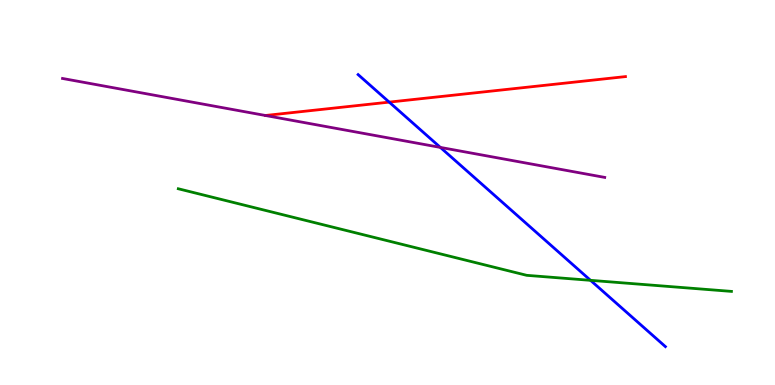[{'lines': ['blue', 'red'], 'intersections': [{'x': 5.02, 'y': 7.35}]}, {'lines': ['green', 'red'], 'intersections': []}, {'lines': ['purple', 'red'], 'intersections': []}, {'lines': ['blue', 'green'], 'intersections': [{'x': 7.62, 'y': 2.72}]}, {'lines': ['blue', 'purple'], 'intersections': [{'x': 5.68, 'y': 6.17}]}, {'lines': ['green', 'purple'], 'intersections': []}]